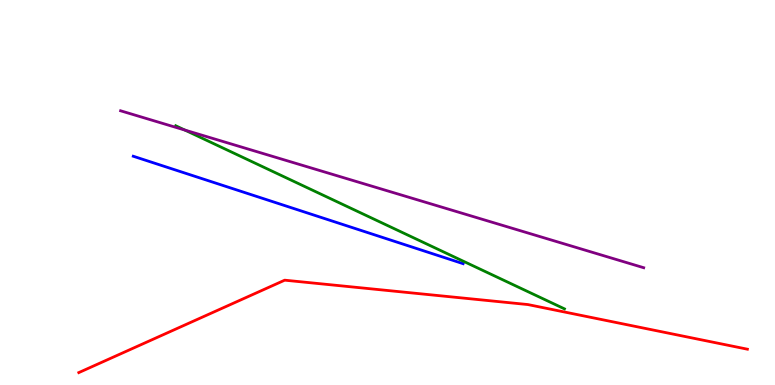[{'lines': ['blue', 'red'], 'intersections': []}, {'lines': ['green', 'red'], 'intersections': []}, {'lines': ['purple', 'red'], 'intersections': []}, {'lines': ['blue', 'green'], 'intersections': []}, {'lines': ['blue', 'purple'], 'intersections': []}, {'lines': ['green', 'purple'], 'intersections': [{'x': 2.38, 'y': 6.62}]}]